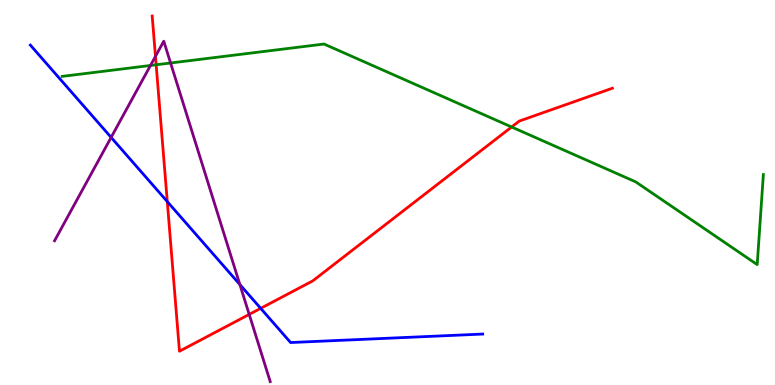[{'lines': ['blue', 'red'], 'intersections': [{'x': 2.16, 'y': 4.76}, {'x': 3.36, 'y': 1.99}]}, {'lines': ['green', 'red'], 'intersections': [{'x': 2.01, 'y': 8.32}, {'x': 6.6, 'y': 6.7}]}, {'lines': ['purple', 'red'], 'intersections': [{'x': 2.01, 'y': 8.54}, {'x': 3.22, 'y': 1.83}]}, {'lines': ['blue', 'green'], 'intersections': []}, {'lines': ['blue', 'purple'], 'intersections': [{'x': 1.43, 'y': 6.43}, {'x': 3.1, 'y': 2.61}]}, {'lines': ['green', 'purple'], 'intersections': [{'x': 1.94, 'y': 8.3}, {'x': 2.2, 'y': 8.36}]}]